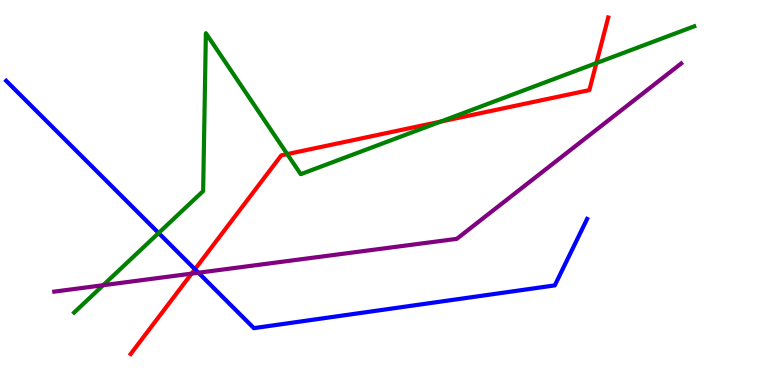[{'lines': ['blue', 'red'], 'intersections': [{'x': 2.52, 'y': 3.01}]}, {'lines': ['green', 'red'], 'intersections': [{'x': 3.71, 'y': 6.0}, {'x': 5.69, 'y': 6.84}, {'x': 7.7, 'y': 8.36}]}, {'lines': ['purple', 'red'], 'intersections': [{'x': 2.47, 'y': 2.89}]}, {'lines': ['blue', 'green'], 'intersections': [{'x': 2.05, 'y': 3.95}]}, {'lines': ['blue', 'purple'], 'intersections': [{'x': 2.56, 'y': 2.92}]}, {'lines': ['green', 'purple'], 'intersections': [{'x': 1.33, 'y': 2.59}]}]